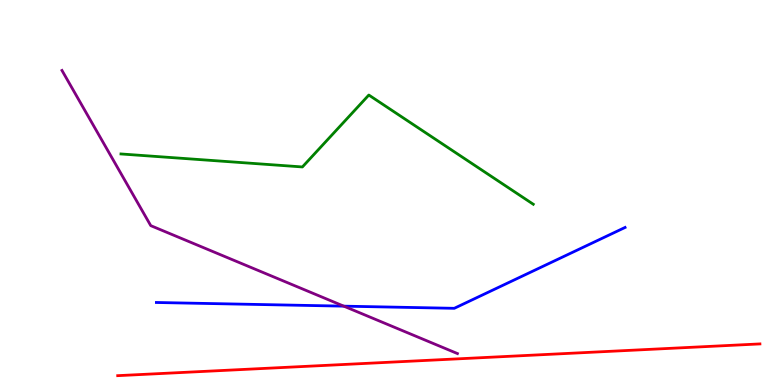[{'lines': ['blue', 'red'], 'intersections': []}, {'lines': ['green', 'red'], 'intersections': []}, {'lines': ['purple', 'red'], 'intersections': []}, {'lines': ['blue', 'green'], 'intersections': []}, {'lines': ['blue', 'purple'], 'intersections': [{'x': 4.44, 'y': 2.05}]}, {'lines': ['green', 'purple'], 'intersections': []}]